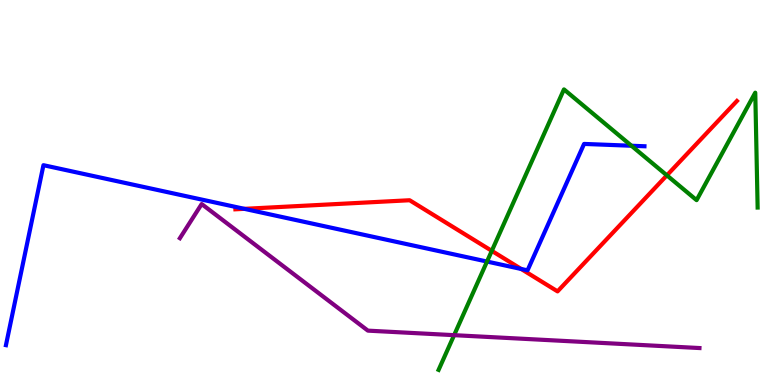[{'lines': ['blue', 'red'], 'intersections': [{'x': 3.15, 'y': 4.58}, {'x': 6.72, 'y': 3.01}]}, {'lines': ['green', 'red'], 'intersections': [{'x': 6.35, 'y': 3.48}, {'x': 8.6, 'y': 5.45}]}, {'lines': ['purple', 'red'], 'intersections': []}, {'lines': ['blue', 'green'], 'intersections': [{'x': 6.28, 'y': 3.21}, {'x': 8.15, 'y': 6.21}]}, {'lines': ['blue', 'purple'], 'intersections': []}, {'lines': ['green', 'purple'], 'intersections': [{'x': 5.86, 'y': 1.29}]}]